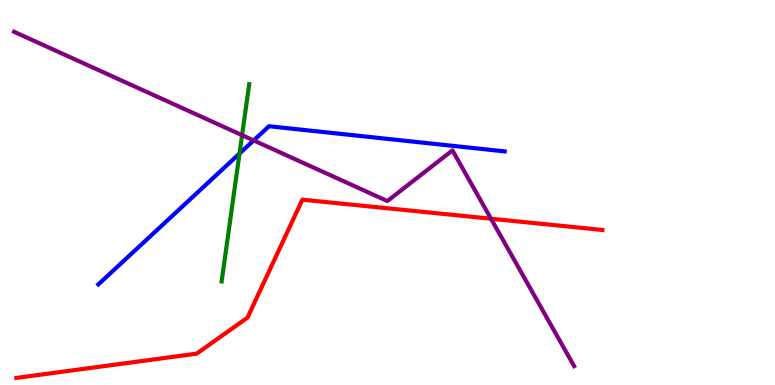[{'lines': ['blue', 'red'], 'intersections': []}, {'lines': ['green', 'red'], 'intersections': []}, {'lines': ['purple', 'red'], 'intersections': [{'x': 6.34, 'y': 4.32}]}, {'lines': ['blue', 'green'], 'intersections': [{'x': 3.09, 'y': 6.01}]}, {'lines': ['blue', 'purple'], 'intersections': [{'x': 3.27, 'y': 6.35}]}, {'lines': ['green', 'purple'], 'intersections': [{'x': 3.12, 'y': 6.49}]}]